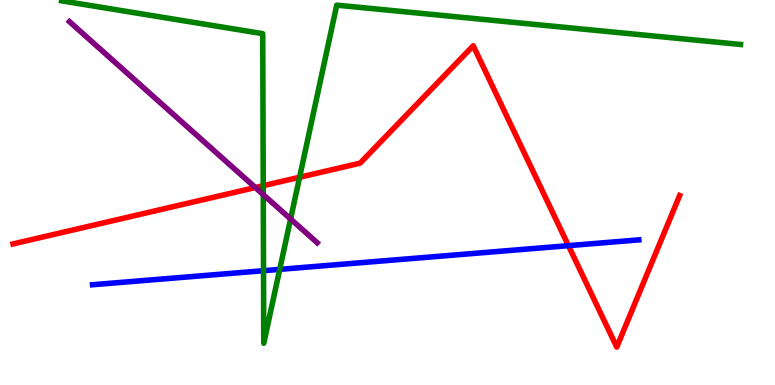[{'lines': ['blue', 'red'], 'intersections': [{'x': 7.33, 'y': 3.62}]}, {'lines': ['green', 'red'], 'intersections': [{'x': 3.4, 'y': 5.18}, {'x': 3.87, 'y': 5.4}]}, {'lines': ['purple', 'red'], 'intersections': [{'x': 3.29, 'y': 5.13}]}, {'lines': ['blue', 'green'], 'intersections': [{'x': 3.4, 'y': 2.97}, {'x': 3.61, 'y': 3.0}]}, {'lines': ['blue', 'purple'], 'intersections': []}, {'lines': ['green', 'purple'], 'intersections': [{'x': 3.4, 'y': 4.95}, {'x': 3.75, 'y': 4.31}]}]